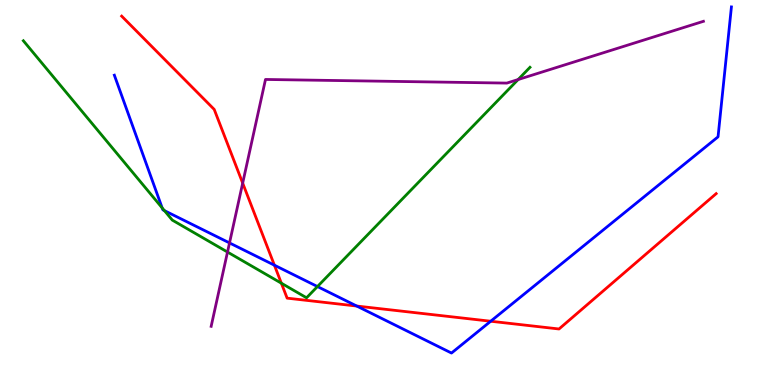[{'lines': ['blue', 'red'], 'intersections': [{'x': 3.54, 'y': 3.11}, {'x': 4.6, 'y': 2.05}, {'x': 6.33, 'y': 1.66}]}, {'lines': ['green', 'red'], 'intersections': [{'x': 3.63, 'y': 2.64}]}, {'lines': ['purple', 'red'], 'intersections': [{'x': 3.13, 'y': 5.24}]}, {'lines': ['blue', 'green'], 'intersections': [{'x': 2.09, 'y': 4.6}, {'x': 2.12, 'y': 4.53}, {'x': 4.1, 'y': 2.56}]}, {'lines': ['blue', 'purple'], 'intersections': [{'x': 2.96, 'y': 3.69}]}, {'lines': ['green', 'purple'], 'intersections': [{'x': 2.94, 'y': 3.45}, {'x': 6.69, 'y': 7.93}]}]